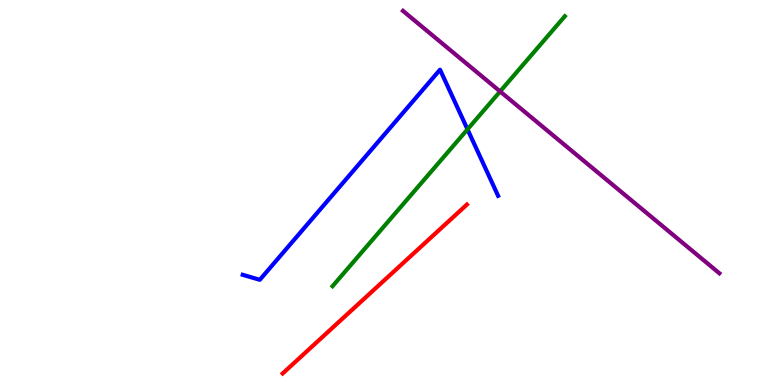[{'lines': ['blue', 'red'], 'intersections': []}, {'lines': ['green', 'red'], 'intersections': []}, {'lines': ['purple', 'red'], 'intersections': []}, {'lines': ['blue', 'green'], 'intersections': [{'x': 6.03, 'y': 6.64}]}, {'lines': ['blue', 'purple'], 'intersections': []}, {'lines': ['green', 'purple'], 'intersections': [{'x': 6.45, 'y': 7.62}]}]